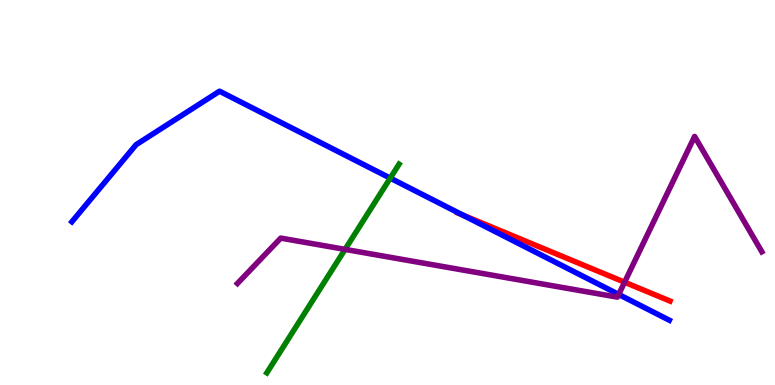[{'lines': ['blue', 'red'], 'intersections': [{'x': 5.98, 'y': 4.41}]}, {'lines': ['green', 'red'], 'intersections': []}, {'lines': ['purple', 'red'], 'intersections': [{'x': 8.06, 'y': 2.67}]}, {'lines': ['blue', 'green'], 'intersections': [{'x': 5.04, 'y': 5.37}]}, {'lines': ['blue', 'purple'], 'intersections': [{'x': 7.98, 'y': 2.35}]}, {'lines': ['green', 'purple'], 'intersections': [{'x': 4.45, 'y': 3.52}]}]